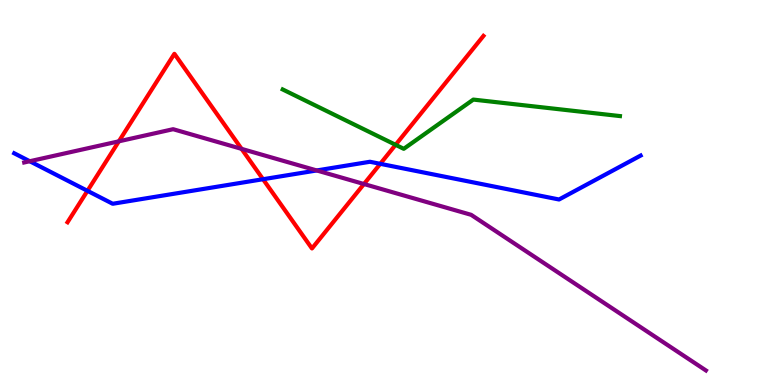[{'lines': ['blue', 'red'], 'intersections': [{'x': 1.13, 'y': 5.04}, {'x': 3.39, 'y': 5.34}, {'x': 4.91, 'y': 5.74}]}, {'lines': ['green', 'red'], 'intersections': [{'x': 5.1, 'y': 6.24}]}, {'lines': ['purple', 'red'], 'intersections': [{'x': 1.53, 'y': 6.33}, {'x': 3.12, 'y': 6.13}, {'x': 4.7, 'y': 5.22}]}, {'lines': ['blue', 'green'], 'intersections': []}, {'lines': ['blue', 'purple'], 'intersections': [{'x': 0.384, 'y': 5.81}, {'x': 4.09, 'y': 5.57}]}, {'lines': ['green', 'purple'], 'intersections': []}]